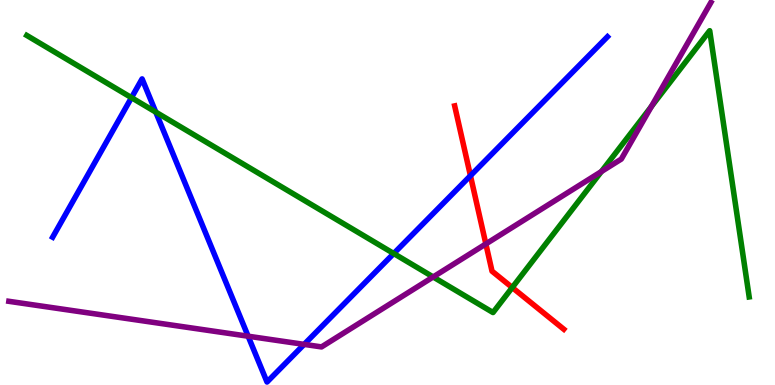[{'lines': ['blue', 'red'], 'intersections': [{'x': 6.07, 'y': 5.44}]}, {'lines': ['green', 'red'], 'intersections': [{'x': 6.61, 'y': 2.53}]}, {'lines': ['purple', 'red'], 'intersections': [{'x': 6.27, 'y': 3.66}]}, {'lines': ['blue', 'green'], 'intersections': [{'x': 1.7, 'y': 7.46}, {'x': 2.01, 'y': 7.09}, {'x': 5.08, 'y': 3.42}]}, {'lines': ['blue', 'purple'], 'intersections': [{'x': 3.2, 'y': 1.27}, {'x': 3.92, 'y': 1.06}]}, {'lines': ['green', 'purple'], 'intersections': [{'x': 5.59, 'y': 2.81}, {'x': 7.76, 'y': 5.54}, {'x': 8.4, 'y': 7.23}]}]